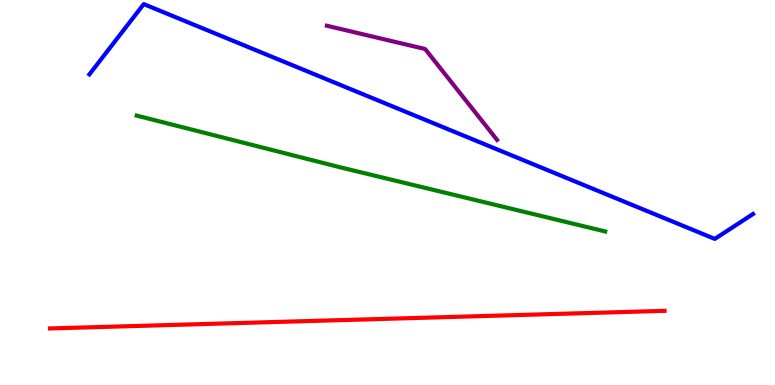[{'lines': ['blue', 'red'], 'intersections': []}, {'lines': ['green', 'red'], 'intersections': []}, {'lines': ['purple', 'red'], 'intersections': []}, {'lines': ['blue', 'green'], 'intersections': []}, {'lines': ['blue', 'purple'], 'intersections': []}, {'lines': ['green', 'purple'], 'intersections': []}]